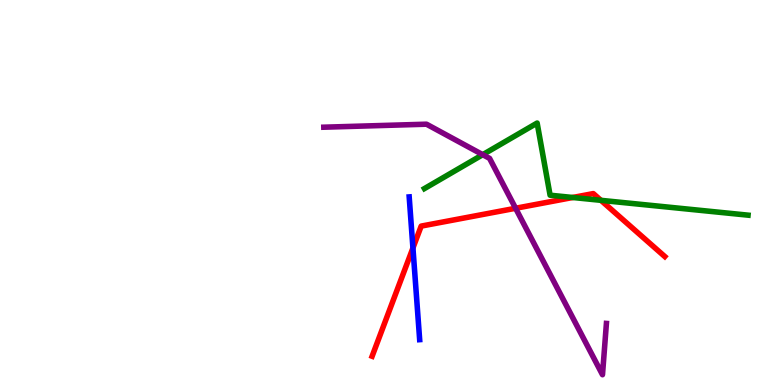[{'lines': ['blue', 'red'], 'intersections': [{'x': 5.33, 'y': 3.56}]}, {'lines': ['green', 'red'], 'intersections': [{'x': 7.39, 'y': 4.87}, {'x': 7.75, 'y': 4.8}]}, {'lines': ['purple', 'red'], 'intersections': [{'x': 6.65, 'y': 4.59}]}, {'lines': ['blue', 'green'], 'intersections': []}, {'lines': ['blue', 'purple'], 'intersections': []}, {'lines': ['green', 'purple'], 'intersections': [{'x': 6.23, 'y': 5.98}]}]